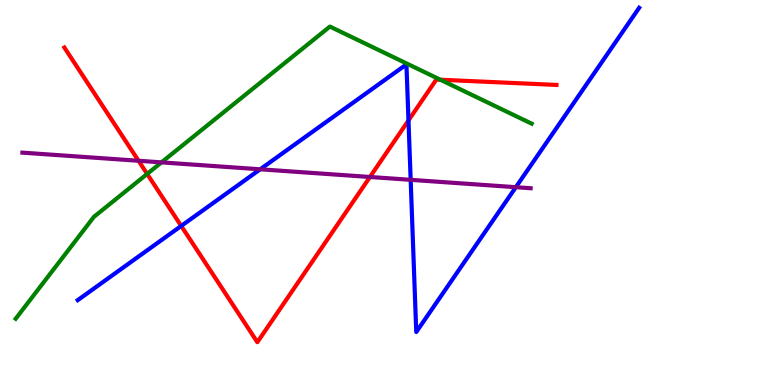[{'lines': ['blue', 'red'], 'intersections': [{'x': 2.34, 'y': 4.13}, {'x': 5.27, 'y': 6.87}]}, {'lines': ['green', 'red'], 'intersections': [{'x': 1.9, 'y': 5.48}, {'x': 5.68, 'y': 7.93}]}, {'lines': ['purple', 'red'], 'intersections': [{'x': 1.79, 'y': 5.82}, {'x': 4.77, 'y': 5.4}]}, {'lines': ['blue', 'green'], 'intersections': []}, {'lines': ['blue', 'purple'], 'intersections': [{'x': 3.36, 'y': 5.6}, {'x': 5.3, 'y': 5.33}, {'x': 6.66, 'y': 5.14}]}, {'lines': ['green', 'purple'], 'intersections': [{'x': 2.08, 'y': 5.78}]}]